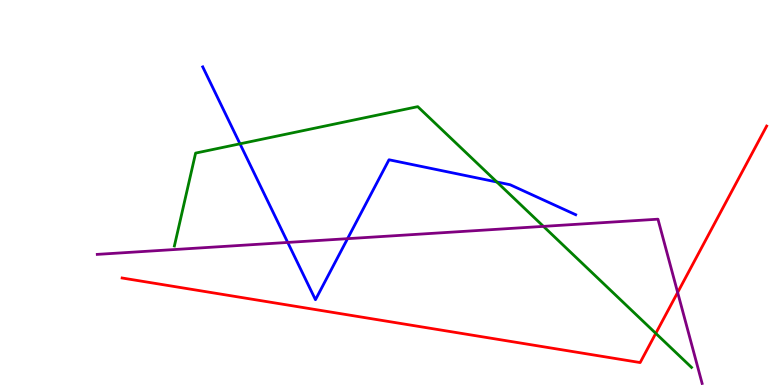[{'lines': ['blue', 'red'], 'intersections': []}, {'lines': ['green', 'red'], 'intersections': [{'x': 8.46, 'y': 1.34}]}, {'lines': ['purple', 'red'], 'intersections': [{'x': 8.74, 'y': 2.4}]}, {'lines': ['blue', 'green'], 'intersections': [{'x': 3.1, 'y': 6.26}, {'x': 6.41, 'y': 5.27}]}, {'lines': ['blue', 'purple'], 'intersections': [{'x': 3.71, 'y': 3.7}, {'x': 4.48, 'y': 3.8}]}, {'lines': ['green', 'purple'], 'intersections': [{'x': 7.01, 'y': 4.12}]}]